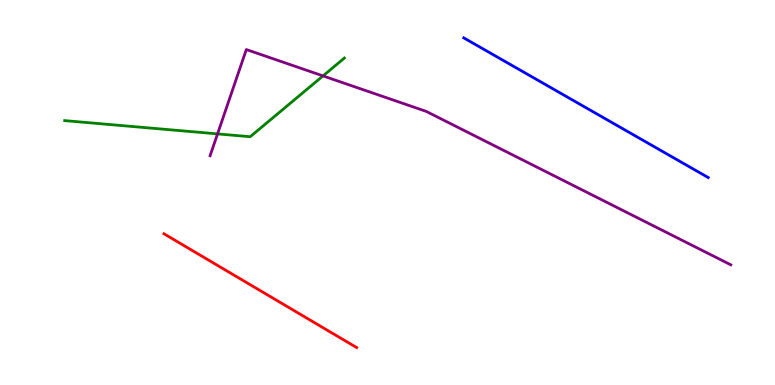[{'lines': ['blue', 'red'], 'intersections': []}, {'lines': ['green', 'red'], 'intersections': []}, {'lines': ['purple', 'red'], 'intersections': []}, {'lines': ['blue', 'green'], 'intersections': []}, {'lines': ['blue', 'purple'], 'intersections': []}, {'lines': ['green', 'purple'], 'intersections': [{'x': 2.81, 'y': 6.52}, {'x': 4.17, 'y': 8.03}]}]